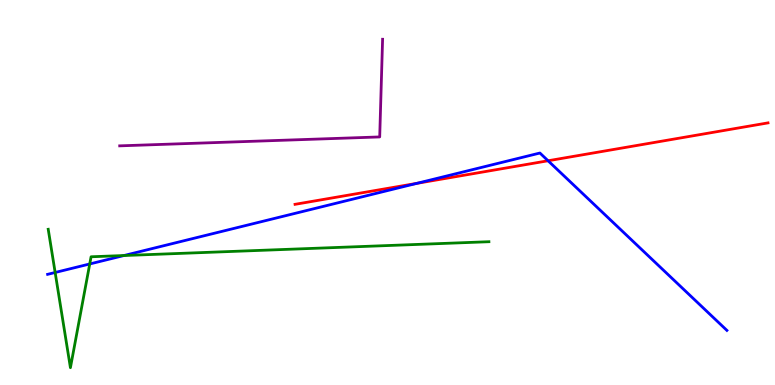[{'lines': ['blue', 'red'], 'intersections': [{'x': 5.38, 'y': 5.24}, {'x': 7.07, 'y': 5.82}]}, {'lines': ['green', 'red'], 'intersections': []}, {'lines': ['purple', 'red'], 'intersections': []}, {'lines': ['blue', 'green'], 'intersections': [{'x': 0.712, 'y': 2.92}, {'x': 1.16, 'y': 3.14}, {'x': 1.6, 'y': 3.36}]}, {'lines': ['blue', 'purple'], 'intersections': []}, {'lines': ['green', 'purple'], 'intersections': []}]